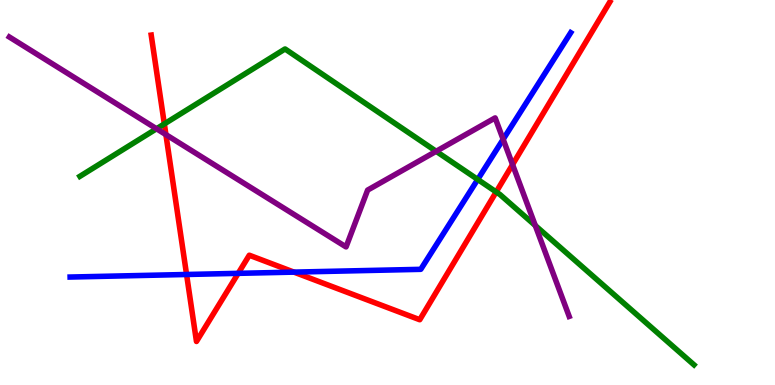[{'lines': ['blue', 'red'], 'intersections': [{'x': 2.41, 'y': 2.87}, {'x': 3.07, 'y': 2.9}, {'x': 3.79, 'y': 2.93}]}, {'lines': ['green', 'red'], 'intersections': [{'x': 2.12, 'y': 6.78}, {'x': 6.4, 'y': 5.01}]}, {'lines': ['purple', 'red'], 'intersections': [{'x': 2.14, 'y': 6.5}, {'x': 6.61, 'y': 5.73}]}, {'lines': ['blue', 'green'], 'intersections': [{'x': 6.16, 'y': 5.34}]}, {'lines': ['blue', 'purple'], 'intersections': [{'x': 6.49, 'y': 6.38}]}, {'lines': ['green', 'purple'], 'intersections': [{'x': 2.02, 'y': 6.66}, {'x': 5.63, 'y': 6.07}, {'x': 6.91, 'y': 4.14}]}]